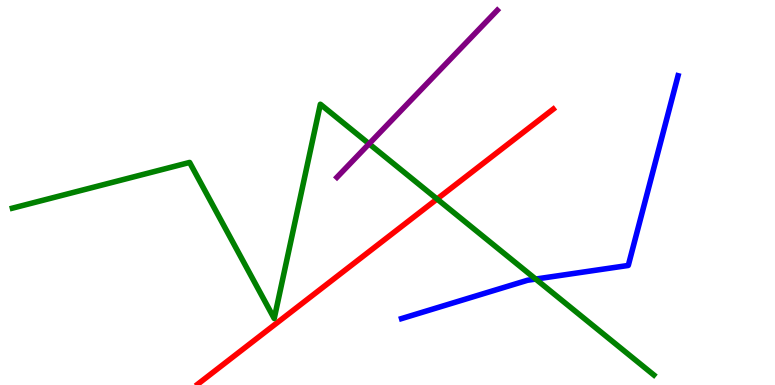[{'lines': ['blue', 'red'], 'intersections': []}, {'lines': ['green', 'red'], 'intersections': [{'x': 5.64, 'y': 4.83}]}, {'lines': ['purple', 'red'], 'intersections': []}, {'lines': ['blue', 'green'], 'intersections': [{'x': 6.91, 'y': 2.75}]}, {'lines': ['blue', 'purple'], 'intersections': []}, {'lines': ['green', 'purple'], 'intersections': [{'x': 4.76, 'y': 6.26}]}]